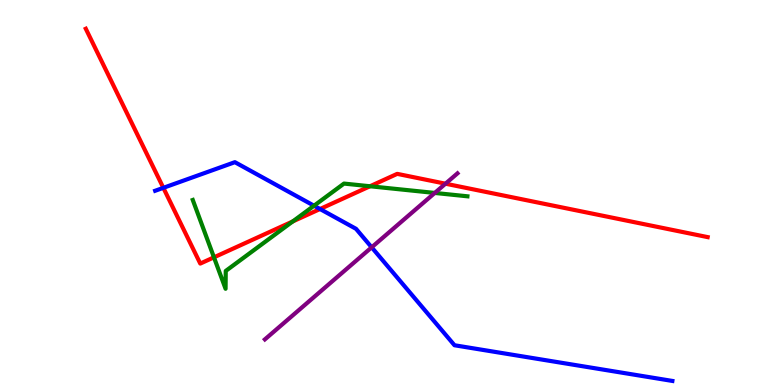[{'lines': ['blue', 'red'], 'intersections': [{'x': 2.11, 'y': 5.12}, {'x': 4.13, 'y': 4.57}]}, {'lines': ['green', 'red'], 'intersections': [{'x': 2.76, 'y': 3.32}, {'x': 3.78, 'y': 4.25}, {'x': 4.77, 'y': 5.16}]}, {'lines': ['purple', 'red'], 'intersections': [{'x': 5.75, 'y': 5.23}]}, {'lines': ['blue', 'green'], 'intersections': [{'x': 4.05, 'y': 4.66}]}, {'lines': ['blue', 'purple'], 'intersections': [{'x': 4.8, 'y': 3.58}]}, {'lines': ['green', 'purple'], 'intersections': [{'x': 5.61, 'y': 4.99}]}]